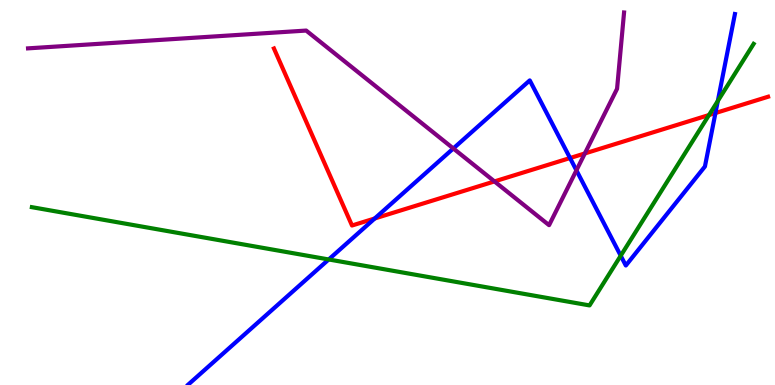[{'lines': ['blue', 'red'], 'intersections': [{'x': 4.84, 'y': 4.33}, {'x': 7.36, 'y': 5.9}, {'x': 9.23, 'y': 7.06}]}, {'lines': ['green', 'red'], 'intersections': [{'x': 9.15, 'y': 7.01}]}, {'lines': ['purple', 'red'], 'intersections': [{'x': 6.38, 'y': 5.29}, {'x': 7.55, 'y': 6.01}]}, {'lines': ['blue', 'green'], 'intersections': [{'x': 4.24, 'y': 3.26}, {'x': 8.01, 'y': 3.36}, {'x': 9.26, 'y': 7.38}]}, {'lines': ['blue', 'purple'], 'intersections': [{'x': 5.85, 'y': 6.14}, {'x': 7.44, 'y': 5.58}]}, {'lines': ['green', 'purple'], 'intersections': []}]